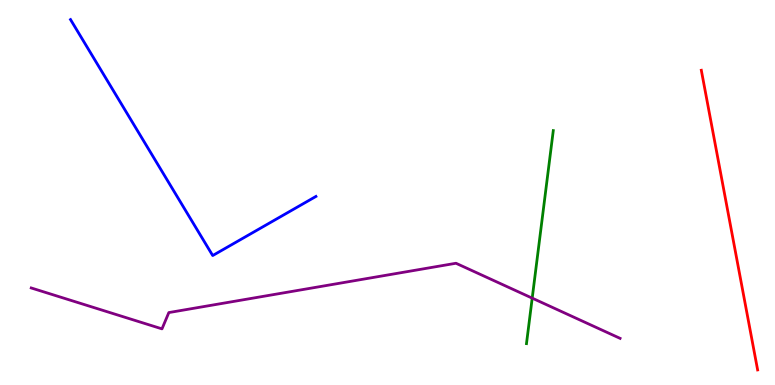[{'lines': ['blue', 'red'], 'intersections': []}, {'lines': ['green', 'red'], 'intersections': []}, {'lines': ['purple', 'red'], 'intersections': []}, {'lines': ['blue', 'green'], 'intersections': []}, {'lines': ['blue', 'purple'], 'intersections': []}, {'lines': ['green', 'purple'], 'intersections': [{'x': 6.87, 'y': 2.26}]}]